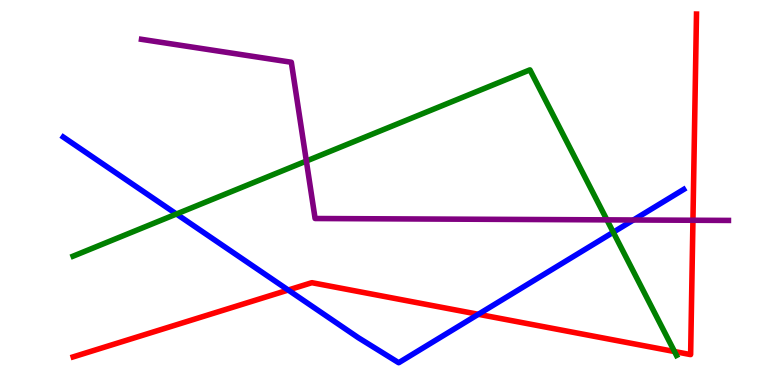[{'lines': ['blue', 'red'], 'intersections': [{'x': 3.72, 'y': 2.47}, {'x': 6.17, 'y': 1.84}]}, {'lines': ['green', 'red'], 'intersections': [{'x': 8.7, 'y': 0.869}]}, {'lines': ['purple', 'red'], 'intersections': [{'x': 8.94, 'y': 4.28}]}, {'lines': ['blue', 'green'], 'intersections': [{'x': 2.28, 'y': 4.44}, {'x': 7.91, 'y': 3.97}]}, {'lines': ['blue', 'purple'], 'intersections': [{'x': 8.17, 'y': 4.29}]}, {'lines': ['green', 'purple'], 'intersections': [{'x': 3.95, 'y': 5.82}, {'x': 7.83, 'y': 4.29}]}]